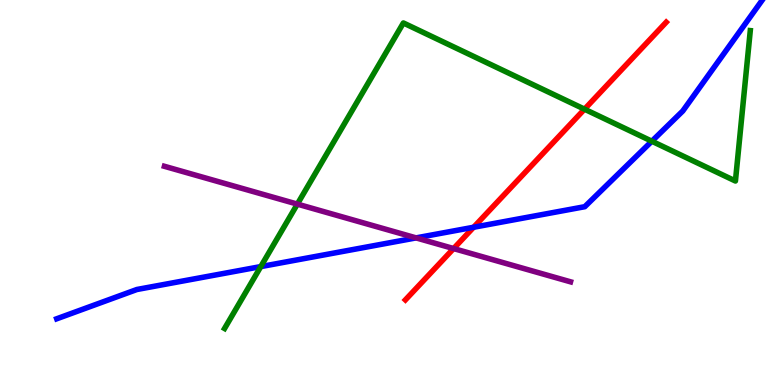[{'lines': ['blue', 'red'], 'intersections': [{'x': 6.11, 'y': 4.1}]}, {'lines': ['green', 'red'], 'intersections': [{'x': 7.54, 'y': 7.16}]}, {'lines': ['purple', 'red'], 'intersections': [{'x': 5.85, 'y': 3.54}]}, {'lines': ['blue', 'green'], 'intersections': [{'x': 3.36, 'y': 3.08}, {'x': 8.41, 'y': 6.33}]}, {'lines': ['blue', 'purple'], 'intersections': [{'x': 5.37, 'y': 3.82}]}, {'lines': ['green', 'purple'], 'intersections': [{'x': 3.84, 'y': 4.7}]}]